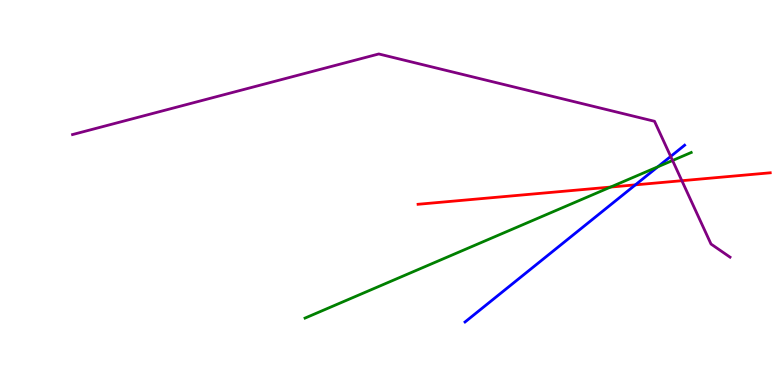[{'lines': ['blue', 'red'], 'intersections': [{'x': 8.2, 'y': 5.2}]}, {'lines': ['green', 'red'], 'intersections': [{'x': 7.88, 'y': 5.14}]}, {'lines': ['purple', 'red'], 'intersections': [{'x': 8.8, 'y': 5.31}]}, {'lines': ['blue', 'green'], 'intersections': [{'x': 8.49, 'y': 5.67}]}, {'lines': ['blue', 'purple'], 'intersections': [{'x': 8.65, 'y': 5.94}]}, {'lines': ['green', 'purple'], 'intersections': [{'x': 8.68, 'y': 5.83}]}]